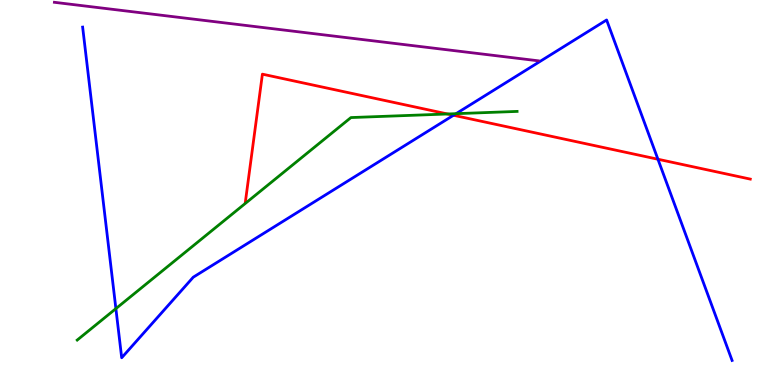[{'lines': ['blue', 'red'], 'intersections': [{'x': 5.85, 'y': 7.01}, {'x': 8.49, 'y': 5.86}]}, {'lines': ['green', 'red'], 'intersections': [{'x': 5.77, 'y': 7.04}]}, {'lines': ['purple', 'red'], 'intersections': []}, {'lines': ['blue', 'green'], 'intersections': [{'x': 1.5, 'y': 1.98}, {'x': 5.88, 'y': 7.05}]}, {'lines': ['blue', 'purple'], 'intersections': []}, {'lines': ['green', 'purple'], 'intersections': []}]